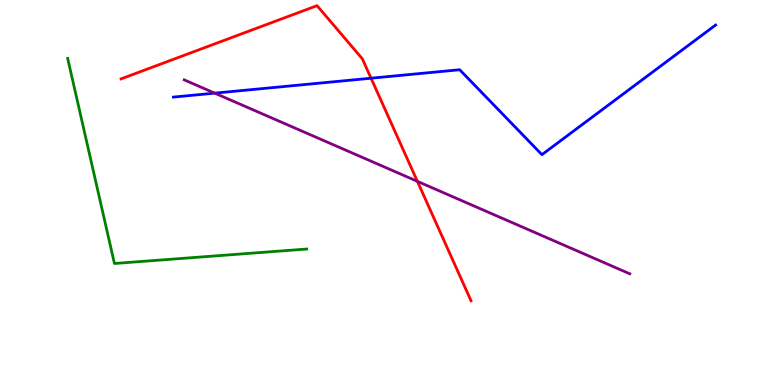[{'lines': ['blue', 'red'], 'intersections': [{'x': 4.79, 'y': 7.97}]}, {'lines': ['green', 'red'], 'intersections': []}, {'lines': ['purple', 'red'], 'intersections': [{'x': 5.39, 'y': 5.29}]}, {'lines': ['blue', 'green'], 'intersections': []}, {'lines': ['blue', 'purple'], 'intersections': [{'x': 2.77, 'y': 7.58}]}, {'lines': ['green', 'purple'], 'intersections': []}]